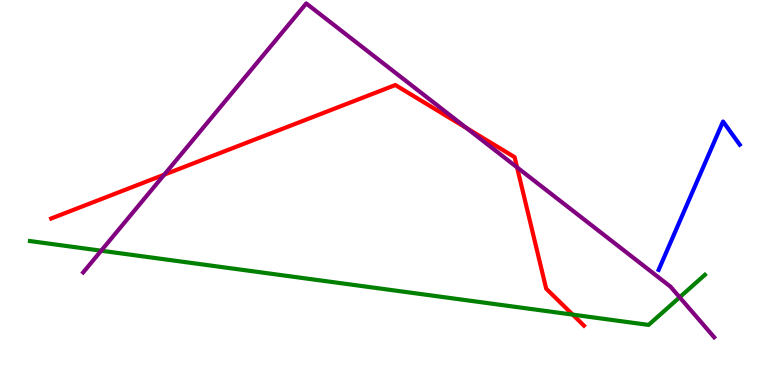[{'lines': ['blue', 'red'], 'intersections': []}, {'lines': ['green', 'red'], 'intersections': [{'x': 7.39, 'y': 1.83}]}, {'lines': ['purple', 'red'], 'intersections': [{'x': 2.12, 'y': 5.46}, {'x': 6.02, 'y': 6.67}, {'x': 6.67, 'y': 5.65}]}, {'lines': ['blue', 'green'], 'intersections': []}, {'lines': ['blue', 'purple'], 'intersections': []}, {'lines': ['green', 'purple'], 'intersections': [{'x': 1.31, 'y': 3.49}, {'x': 8.77, 'y': 2.28}]}]